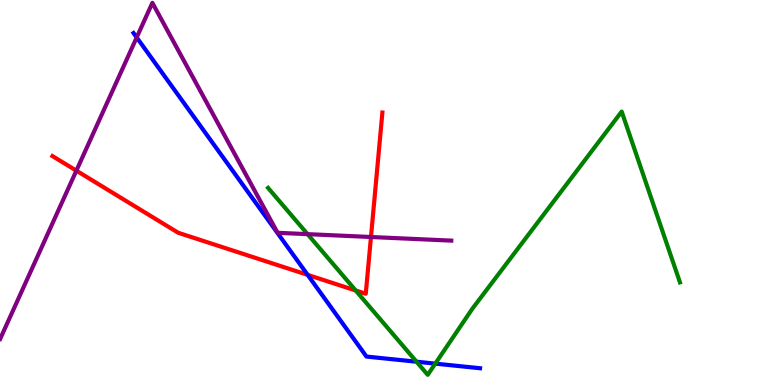[{'lines': ['blue', 'red'], 'intersections': [{'x': 3.97, 'y': 2.86}]}, {'lines': ['green', 'red'], 'intersections': [{'x': 4.59, 'y': 2.45}]}, {'lines': ['purple', 'red'], 'intersections': [{'x': 0.985, 'y': 5.57}, {'x': 4.79, 'y': 3.84}]}, {'lines': ['blue', 'green'], 'intersections': [{'x': 5.37, 'y': 0.605}, {'x': 5.62, 'y': 0.555}]}, {'lines': ['blue', 'purple'], 'intersections': [{'x': 1.76, 'y': 9.03}]}, {'lines': ['green', 'purple'], 'intersections': [{'x': 3.97, 'y': 3.92}]}]